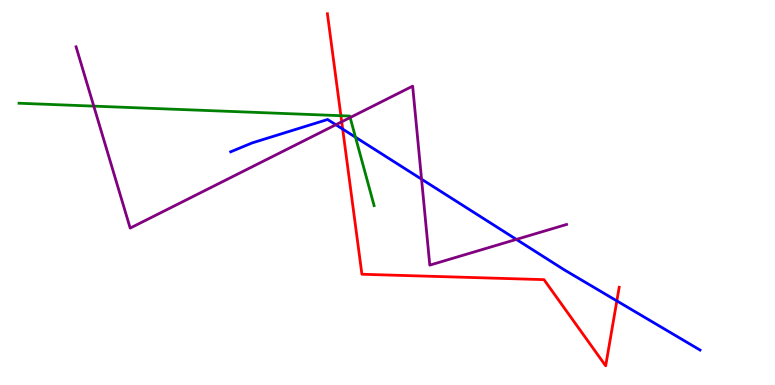[{'lines': ['blue', 'red'], 'intersections': [{'x': 4.42, 'y': 6.65}, {'x': 7.96, 'y': 2.18}]}, {'lines': ['green', 'red'], 'intersections': [{'x': 4.4, 'y': 6.99}]}, {'lines': ['purple', 'red'], 'intersections': [{'x': 4.41, 'y': 6.84}]}, {'lines': ['blue', 'green'], 'intersections': [{'x': 4.59, 'y': 6.44}]}, {'lines': ['blue', 'purple'], 'intersections': [{'x': 4.33, 'y': 6.76}, {'x': 5.44, 'y': 5.35}, {'x': 6.66, 'y': 3.78}]}, {'lines': ['green', 'purple'], 'intersections': [{'x': 1.21, 'y': 7.24}, {'x': 4.52, 'y': 6.95}]}]